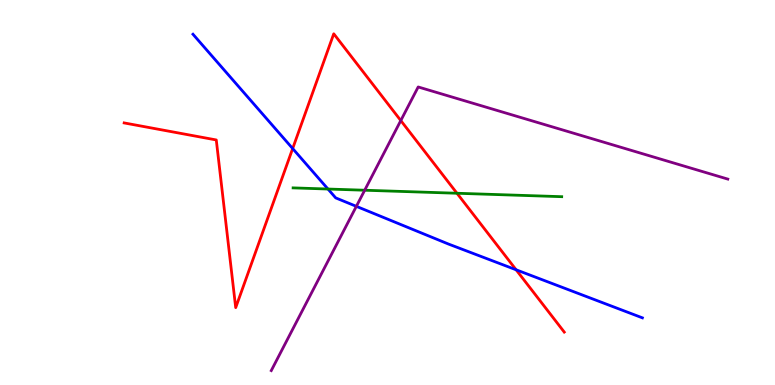[{'lines': ['blue', 'red'], 'intersections': [{'x': 3.78, 'y': 6.14}, {'x': 6.66, 'y': 2.99}]}, {'lines': ['green', 'red'], 'intersections': [{'x': 5.9, 'y': 4.98}]}, {'lines': ['purple', 'red'], 'intersections': [{'x': 5.17, 'y': 6.87}]}, {'lines': ['blue', 'green'], 'intersections': [{'x': 4.23, 'y': 5.09}]}, {'lines': ['blue', 'purple'], 'intersections': [{'x': 4.6, 'y': 4.64}]}, {'lines': ['green', 'purple'], 'intersections': [{'x': 4.71, 'y': 5.06}]}]